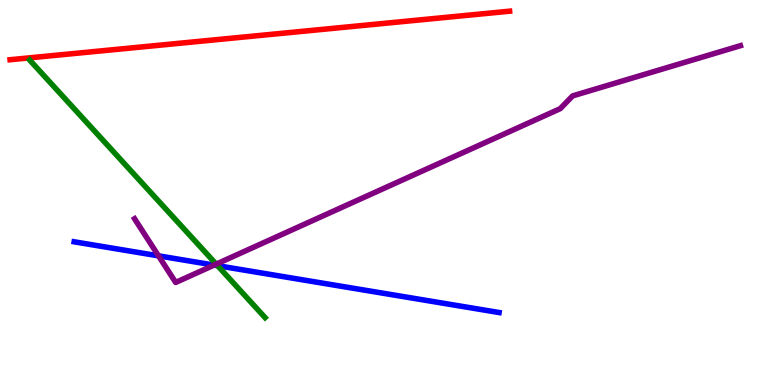[{'lines': ['blue', 'red'], 'intersections': []}, {'lines': ['green', 'red'], 'intersections': []}, {'lines': ['purple', 'red'], 'intersections': []}, {'lines': ['blue', 'green'], 'intersections': [{'x': 2.81, 'y': 3.1}]}, {'lines': ['blue', 'purple'], 'intersections': [{'x': 2.05, 'y': 3.35}, {'x': 2.76, 'y': 3.11}]}, {'lines': ['green', 'purple'], 'intersections': [{'x': 2.79, 'y': 3.14}]}]